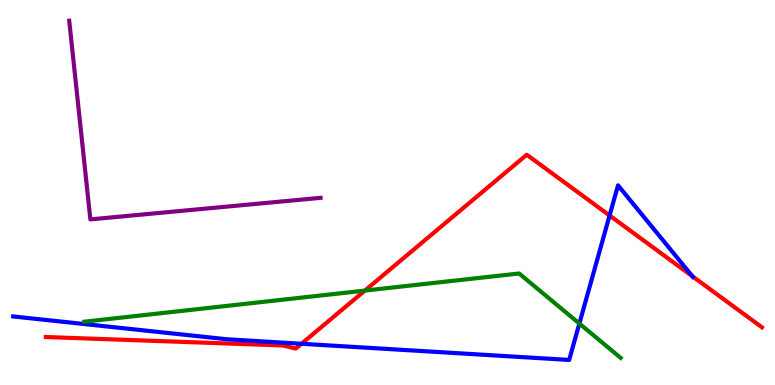[{'lines': ['blue', 'red'], 'intersections': [{'x': 3.89, 'y': 1.07}, {'x': 7.87, 'y': 4.4}, {'x': 8.93, 'y': 2.82}]}, {'lines': ['green', 'red'], 'intersections': [{'x': 4.71, 'y': 2.45}]}, {'lines': ['purple', 'red'], 'intersections': []}, {'lines': ['blue', 'green'], 'intersections': [{'x': 7.48, 'y': 1.6}]}, {'lines': ['blue', 'purple'], 'intersections': []}, {'lines': ['green', 'purple'], 'intersections': []}]